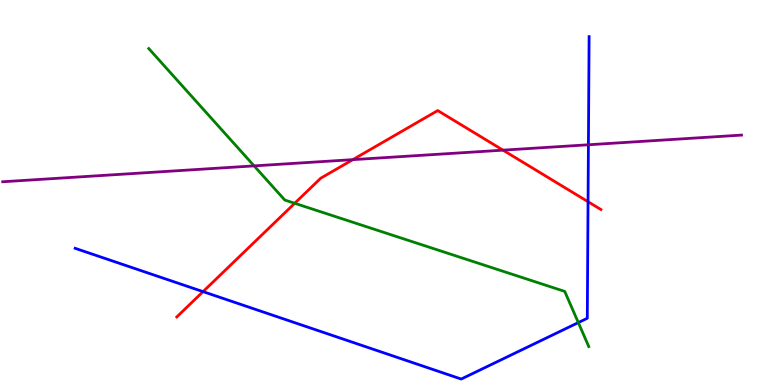[{'lines': ['blue', 'red'], 'intersections': [{'x': 2.62, 'y': 2.43}, {'x': 7.59, 'y': 4.76}]}, {'lines': ['green', 'red'], 'intersections': [{'x': 3.8, 'y': 4.72}]}, {'lines': ['purple', 'red'], 'intersections': [{'x': 4.55, 'y': 5.85}, {'x': 6.49, 'y': 6.1}]}, {'lines': ['blue', 'green'], 'intersections': [{'x': 7.46, 'y': 1.62}]}, {'lines': ['blue', 'purple'], 'intersections': [{'x': 7.59, 'y': 6.24}]}, {'lines': ['green', 'purple'], 'intersections': [{'x': 3.28, 'y': 5.69}]}]